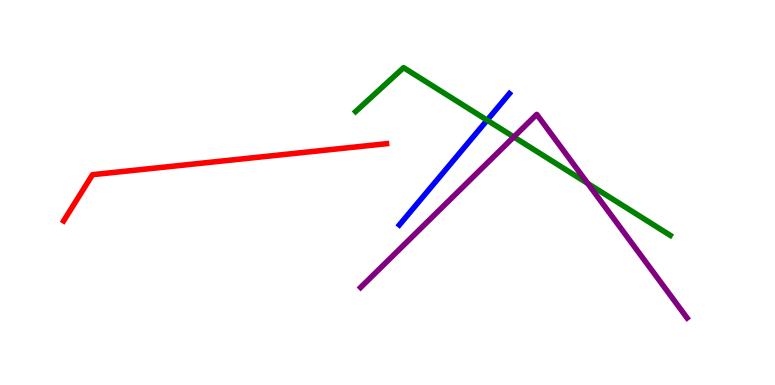[{'lines': ['blue', 'red'], 'intersections': []}, {'lines': ['green', 'red'], 'intersections': []}, {'lines': ['purple', 'red'], 'intersections': []}, {'lines': ['blue', 'green'], 'intersections': [{'x': 6.29, 'y': 6.88}]}, {'lines': ['blue', 'purple'], 'intersections': []}, {'lines': ['green', 'purple'], 'intersections': [{'x': 6.63, 'y': 6.44}, {'x': 7.58, 'y': 5.23}]}]